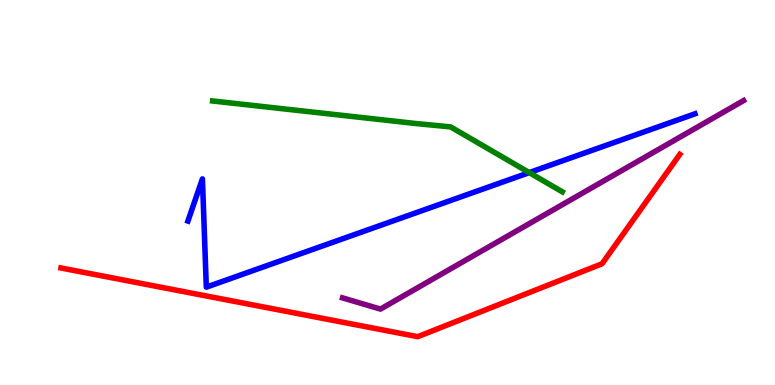[{'lines': ['blue', 'red'], 'intersections': []}, {'lines': ['green', 'red'], 'intersections': []}, {'lines': ['purple', 'red'], 'intersections': []}, {'lines': ['blue', 'green'], 'intersections': [{'x': 6.83, 'y': 5.52}]}, {'lines': ['blue', 'purple'], 'intersections': []}, {'lines': ['green', 'purple'], 'intersections': []}]